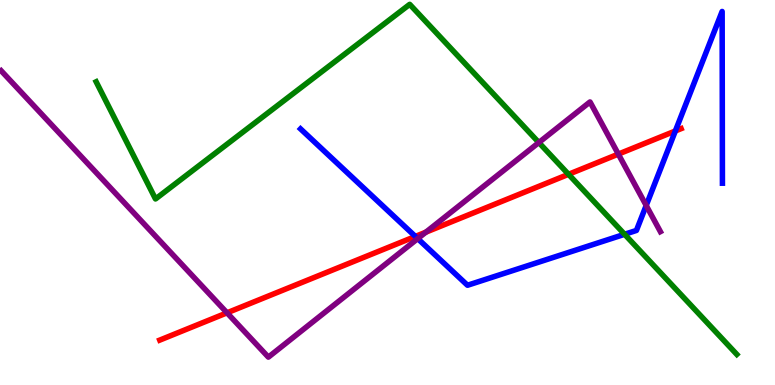[{'lines': ['blue', 'red'], 'intersections': [{'x': 5.36, 'y': 3.86}, {'x': 8.71, 'y': 6.6}]}, {'lines': ['green', 'red'], 'intersections': [{'x': 7.34, 'y': 5.47}]}, {'lines': ['purple', 'red'], 'intersections': [{'x': 2.93, 'y': 1.87}, {'x': 5.49, 'y': 3.97}, {'x': 7.98, 'y': 6.0}]}, {'lines': ['blue', 'green'], 'intersections': [{'x': 8.06, 'y': 3.91}]}, {'lines': ['blue', 'purple'], 'intersections': [{'x': 5.39, 'y': 3.8}, {'x': 8.34, 'y': 4.66}]}, {'lines': ['green', 'purple'], 'intersections': [{'x': 6.95, 'y': 6.3}]}]